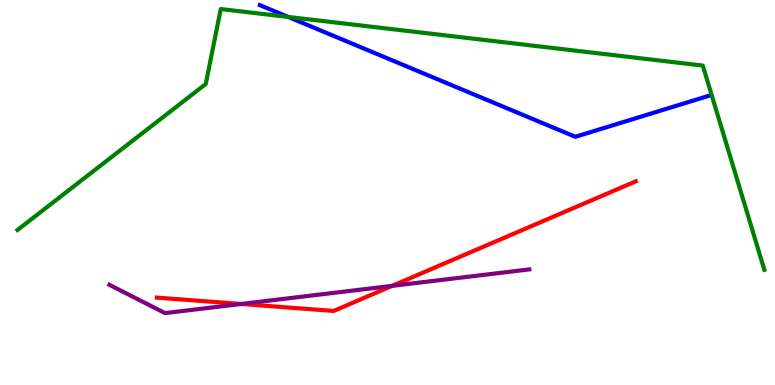[{'lines': ['blue', 'red'], 'intersections': []}, {'lines': ['green', 'red'], 'intersections': []}, {'lines': ['purple', 'red'], 'intersections': [{'x': 3.11, 'y': 2.1}, {'x': 5.06, 'y': 2.58}]}, {'lines': ['blue', 'green'], 'intersections': [{'x': 3.72, 'y': 9.56}]}, {'lines': ['blue', 'purple'], 'intersections': []}, {'lines': ['green', 'purple'], 'intersections': []}]